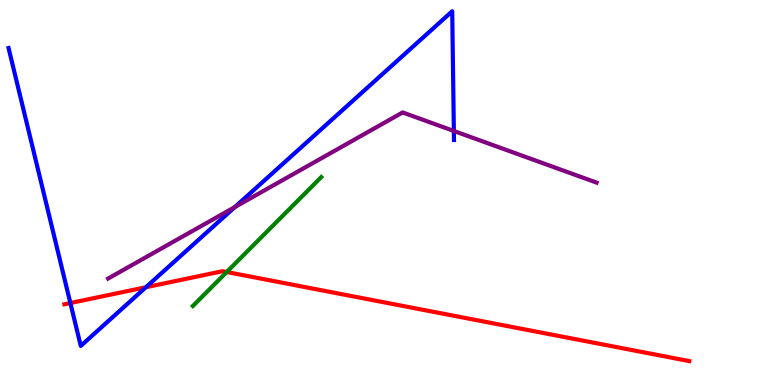[{'lines': ['blue', 'red'], 'intersections': [{'x': 0.908, 'y': 2.13}, {'x': 1.88, 'y': 2.54}]}, {'lines': ['green', 'red'], 'intersections': [{'x': 2.93, 'y': 2.93}]}, {'lines': ['purple', 'red'], 'intersections': []}, {'lines': ['blue', 'green'], 'intersections': []}, {'lines': ['blue', 'purple'], 'intersections': [{'x': 3.03, 'y': 4.62}, {'x': 5.86, 'y': 6.6}]}, {'lines': ['green', 'purple'], 'intersections': []}]